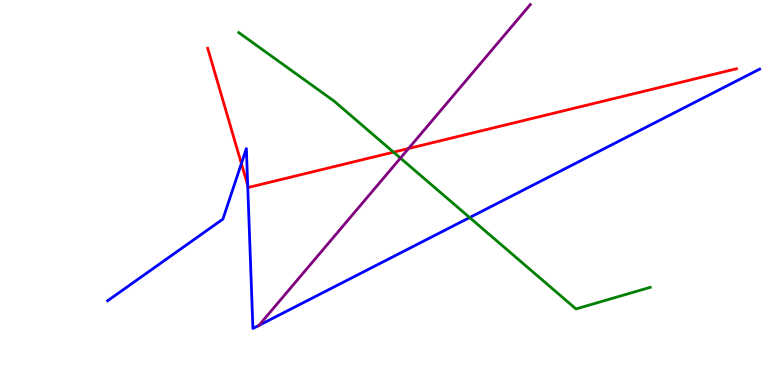[{'lines': ['blue', 'red'], 'intersections': [{'x': 3.11, 'y': 5.75}, {'x': 3.2, 'y': 5.19}]}, {'lines': ['green', 'red'], 'intersections': [{'x': 5.08, 'y': 6.05}]}, {'lines': ['purple', 'red'], 'intersections': [{'x': 5.27, 'y': 6.14}]}, {'lines': ['blue', 'green'], 'intersections': [{'x': 6.06, 'y': 4.35}]}, {'lines': ['blue', 'purple'], 'intersections': [{'x': 3.34, 'y': 1.55}]}, {'lines': ['green', 'purple'], 'intersections': [{'x': 5.17, 'y': 5.89}]}]